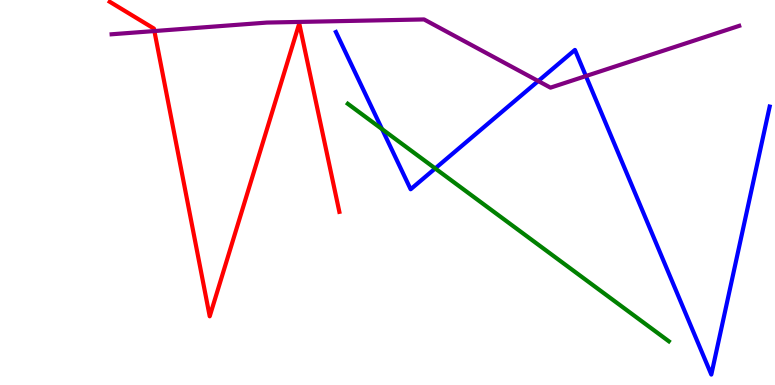[{'lines': ['blue', 'red'], 'intersections': []}, {'lines': ['green', 'red'], 'intersections': []}, {'lines': ['purple', 'red'], 'intersections': [{'x': 1.99, 'y': 9.19}]}, {'lines': ['blue', 'green'], 'intersections': [{'x': 4.93, 'y': 6.65}, {'x': 5.62, 'y': 5.62}]}, {'lines': ['blue', 'purple'], 'intersections': [{'x': 6.95, 'y': 7.89}, {'x': 7.56, 'y': 8.02}]}, {'lines': ['green', 'purple'], 'intersections': []}]